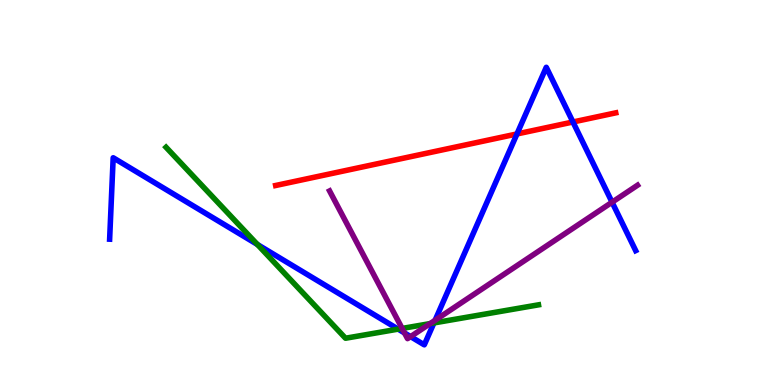[{'lines': ['blue', 'red'], 'intersections': [{'x': 6.67, 'y': 6.52}, {'x': 7.39, 'y': 6.83}]}, {'lines': ['green', 'red'], 'intersections': []}, {'lines': ['purple', 'red'], 'intersections': []}, {'lines': ['blue', 'green'], 'intersections': [{'x': 3.32, 'y': 3.65}, {'x': 5.14, 'y': 1.45}, {'x': 5.6, 'y': 1.61}]}, {'lines': ['blue', 'purple'], 'intersections': [{'x': 5.22, 'y': 1.35}, {'x': 5.3, 'y': 1.26}, {'x': 5.61, 'y': 1.68}, {'x': 7.9, 'y': 4.75}]}, {'lines': ['green', 'purple'], 'intersections': [{'x': 5.19, 'y': 1.47}, {'x': 5.55, 'y': 1.59}]}]